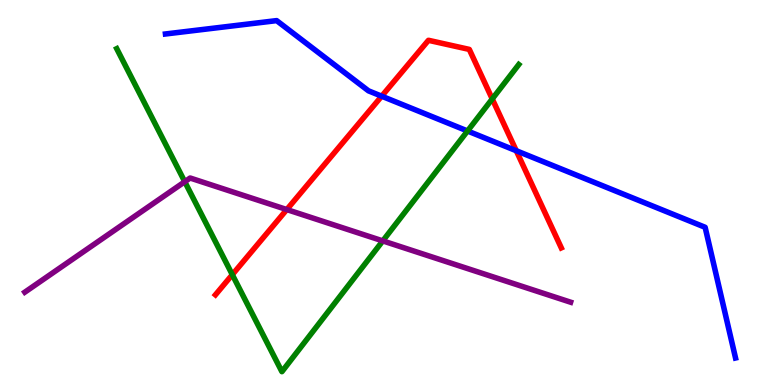[{'lines': ['blue', 'red'], 'intersections': [{'x': 4.92, 'y': 7.5}, {'x': 6.66, 'y': 6.08}]}, {'lines': ['green', 'red'], 'intersections': [{'x': 3.0, 'y': 2.87}, {'x': 6.35, 'y': 7.43}]}, {'lines': ['purple', 'red'], 'intersections': [{'x': 3.7, 'y': 4.56}]}, {'lines': ['blue', 'green'], 'intersections': [{'x': 6.03, 'y': 6.6}]}, {'lines': ['blue', 'purple'], 'intersections': []}, {'lines': ['green', 'purple'], 'intersections': [{'x': 2.38, 'y': 5.28}, {'x': 4.94, 'y': 3.74}]}]